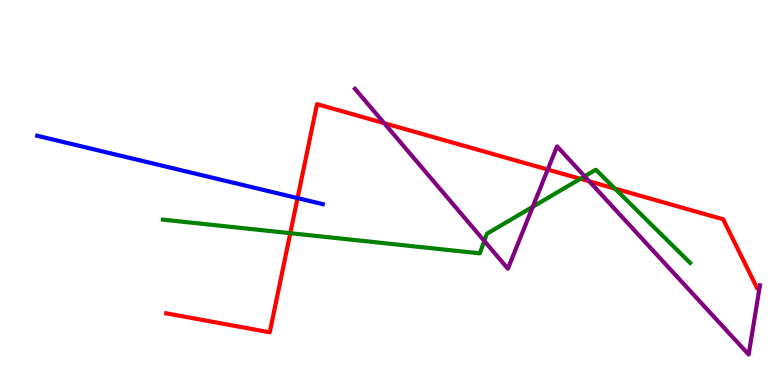[{'lines': ['blue', 'red'], 'intersections': [{'x': 3.84, 'y': 4.85}]}, {'lines': ['green', 'red'], 'intersections': [{'x': 3.75, 'y': 3.94}, {'x': 7.49, 'y': 5.36}, {'x': 7.93, 'y': 5.1}]}, {'lines': ['purple', 'red'], 'intersections': [{'x': 4.96, 'y': 6.8}, {'x': 7.07, 'y': 5.6}, {'x': 7.6, 'y': 5.29}]}, {'lines': ['blue', 'green'], 'intersections': []}, {'lines': ['blue', 'purple'], 'intersections': []}, {'lines': ['green', 'purple'], 'intersections': [{'x': 6.25, 'y': 3.74}, {'x': 6.87, 'y': 4.63}, {'x': 7.54, 'y': 5.42}]}]